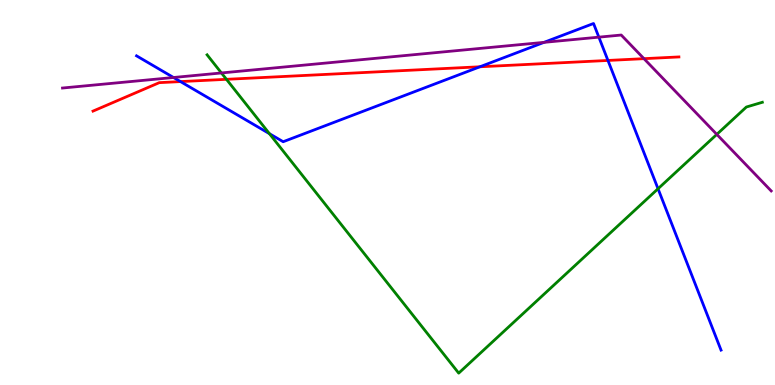[{'lines': ['blue', 'red'], 'intersections': [{'x': 2.33, 'y': 7.88}, {'x': 6.19, 'y': 8.27}, {'x': 7.84, 'y': 8.43}]}, {'lines': ['green', 'red'], 'intersections': [{'x': 2.92, 'y': 7.94}]}, {'lines': ['purple', 'red'], 'intersections': [{'x': 8.31, 'y': 8.48}]}, {'lines': ['blue', 'green'], 'intersections': [{'x': 3.48, 'y': 6.53}, {'x': 8.49, 'y': 5.1}]}, {'lines': ['blue', 'purple'], 'intersections': [{'x': 2.24, 'y': 7.99}, {'x': 7.02, 'y': 8.9}, {'x': 7.73, 'y': 9.04}]}, {'lines': ['green', 'purple'], 'intersections': [{'x': 2.86, 'y': 8.11}, {'x': 9.25, 'y': 6.51}]}]